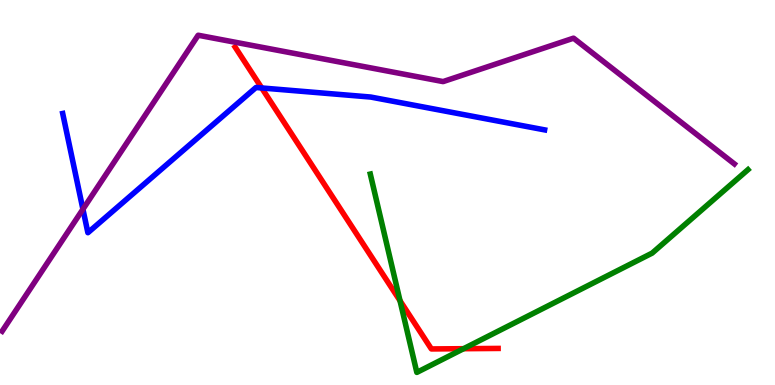[{'lines': ['blue', 'red'], 'intersections': [{'x': 3.38, 'y': 7.72}]}, {'lines': ['green', 'red'], 'intersections': [{'x': 5.16, 'y': 2.19}, {'x': 5.98, 'y': 0.943}]}, {'lines': ['purple', 'red'], 'intersections': []}, {'lines': ['blue', 'green'], 'intersections': []}, {'lines': ['blue', 'purple'], 'intersections': [{'x': 1.07, 'y': 4.57}]}, {'lines': ['green', 'purple'], 'intersections': []}]